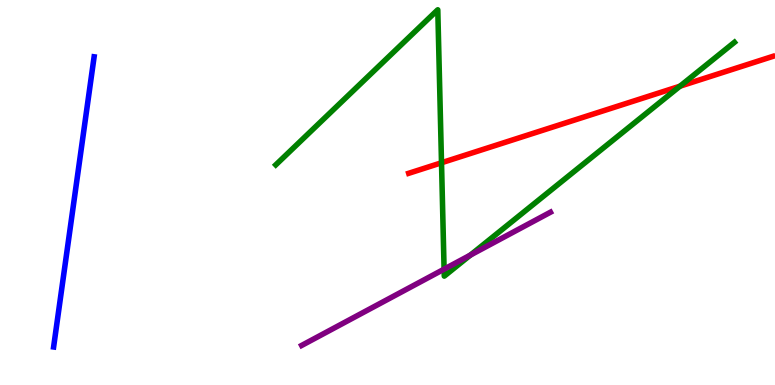[{'lines': ['blue', 'red'], 'intersections': []}, {'lines': ['green', 'red'], 'intersections': [{'x': 5.7, 'y': 5.77}, {'x': 8.77, 'y': 7.76}]}, {'lines': ['purple', 'red'], 'intersections': []}, {'lines': ['blue', 'green'], 'intersections': []}, {'lines': ['blue', 'purple'], 'intersections': []}, {'lines': ['green', 'purple'], 'intersections': [{'x': 5.73, 'y': 3.01}, {'x': 6.07, 'y': 3.37}]}]